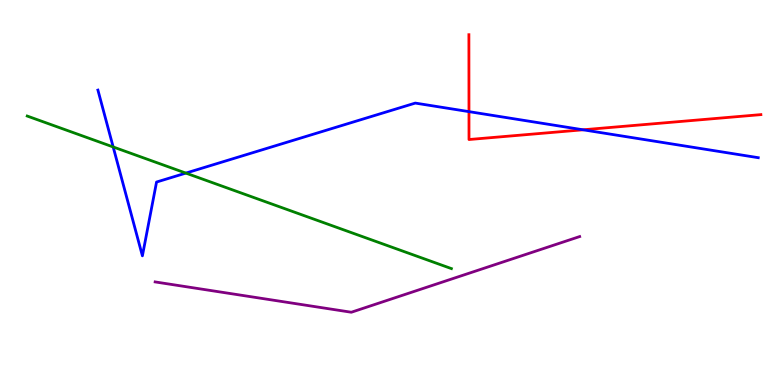[{'lines': ['blue', 'red'], 'intersections': [{'x': 6.05, 'y': 7.1}, {'x': 7.52, 'y': 6.63}]}, {'lines': ['green', 'red'], 'intersections': []}, {'lines': ['purple', 'red'], 'intersections': []}, {'lines': ['blue', 'green'], 'intersections': [{'x': 1.46, 'y': 6.18}, {'x': 2.4, 'y': 5.5}]}, {'lines': ['blue', 'purple'], 'intersections': []}, {'lines': ['green', 'purple'], 'intersections': []}]